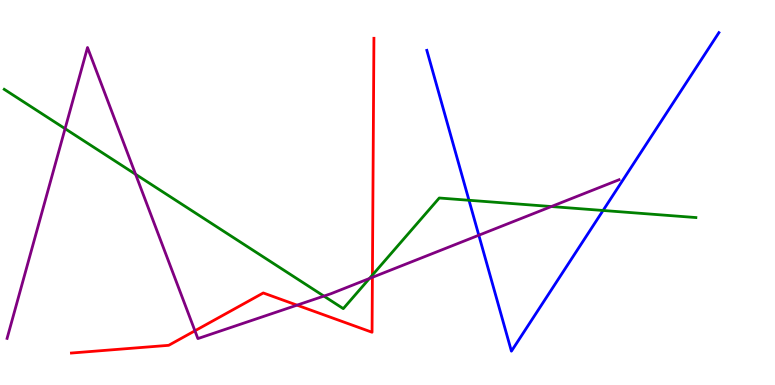[{'lines': ['blue', 'red'], 'intersections': []}, {'lines': ['green', 'red'], 'intersections': [{'x': 4.81, 'y': 2.86}]}, {'lines': ['purple', 'red'], 'intersections': [{'x': 2.52, 'y': 1.41}, {'x': 3.83, 'y': 2.07}, {'x': 4.81, 'y': 2.8}]}, {'lines': ['blue', 'green'], 'intersections': [{'x': 6.05, 'y': 4.8}, {'x': 7.78, 'y': 4.53}]}, {'lines': ['blue', 'purple'], 'intersections': [{'x': 6.18, 'y': 3.89}]}, {'lines': ['green', 'purple'], 'intersections': [{'x': 0.84, 'y': 6.66}, {'x': 1.75, 'y': 5.47}, {'x': 4.18, 'y': 2.31}, {'x': 4.77, 'y': 2.77}, {'x': 7.11, 'y': 4.64}]}]